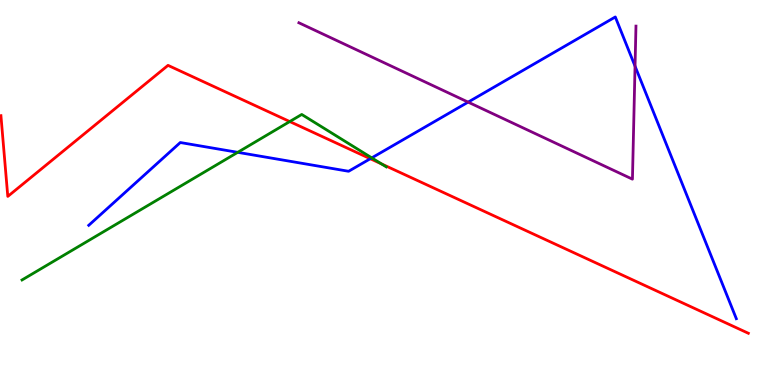[{'lines': ['blue', 'red'], 'intersections': [{'x': 4.78, 'y': 5.88}]}, {'lines': ['green', 'red'], 'intersections': [{'x': 3.74, 'y': 6.84}, {'x': 4.92, 'y': 5.74}]}, {'lines': ['purple', 'red'], 'intersections': []}, {'lines': ['blue', 'green'], 'intersections': [{'x': 3.07, 'y': 6.04}, {'x': 4.8, 'y': 5.9}]}, {'lines': ['blue', 'purple'], 'intersections': [{'x': 6.04, 'y': 7.35}, {'x': 8.19, 'y': 8.28}]}, {'lines': ['green', 'purple'], 'intersections': []}]